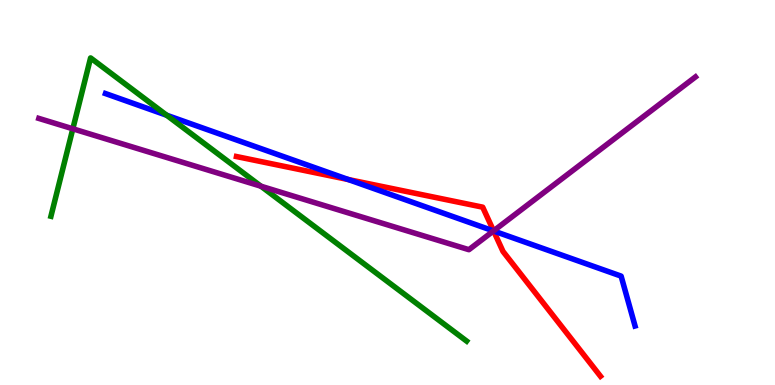[{'lines': ['blue', 'red'], 'intersections': [{'x': 4.49, 'y': 5.34}, {'x': 6.37, 'y': 4.0}]}, {'lines': ['green', 'red'], 'intersections': []}, {'lines': ['purple', 'red'], 'intersections': [{'x': 6.37, 'y': 4.0}]}, {'lines': ['blue', 'green'], 'intersections': [{'x': 2.15, 'y': 7.01}]}, {'lines': ['blue', 'purple'], 'intersections': [{'x': 6.37, 'y': 4.0}]}, {'lines': ['green', 'purple'], 'intersections': [{'x': 0.94, 'y': 6.65}, {'x': 3.37, 'y': 5.16}]}]